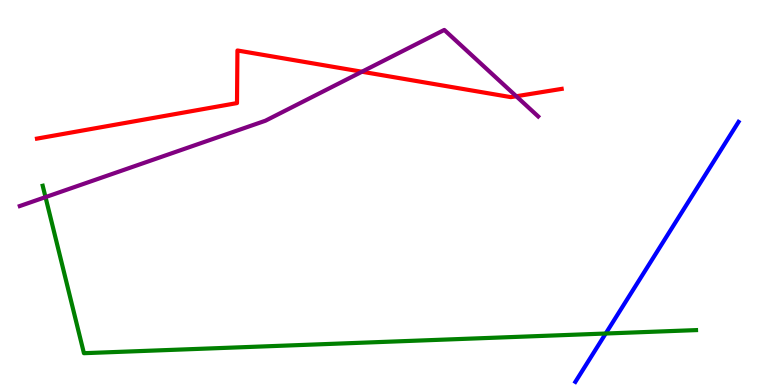[{'lines': ['blue', 'red'], 'intersections': []}, {'lines': ['green', 'red'], 'intersections': []}, {'lines': ['purple', 'red'], 'intersections': [{'x': 4.67, 'y': 8.14}, {'x': 6.66, 'y': 7.5}]}, {'lines': ['blue', 'green'], 'intersections': [{'x': 7.82, 'y': 1.34}]}, {'lines': ['blue', 'purple'], 'intersections': []}, {'lines': ['green', 'purple'], 'intersections': [{'x': 0.587, 'y': 4.88}]}]